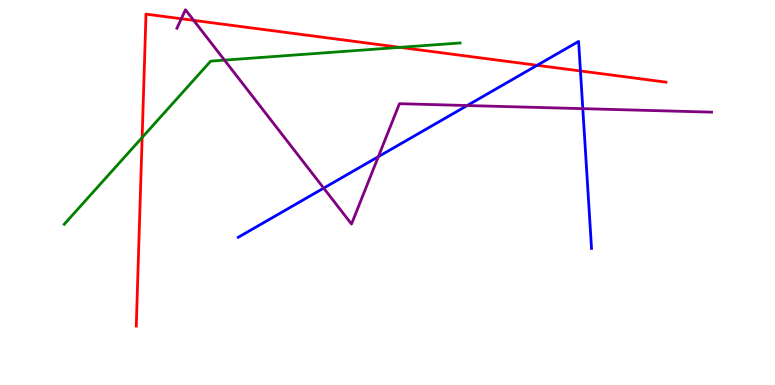[{'lines': ['blue', 'red'], 'intersections': [{'x': 6.93, 'y': 8.3}, {'x': 7.49, 'y': 8.16}]}, {'lines': ['green', 'red'], 'intersections': [{'x': 1.83, 'y': 6.43}, {'x': 5.16, 'y': 8.77}]}, {'lines': ['purple', 'red'], 'intersections': [{'x': 2.34, 'y': 9.51}, {'x': 2.5, 'y': 9.47}]}, {'lines': ['blue', 'green'], 'intersections': []}, {'lines': ['blue', 'purple'], 'intersections': [{'x': 4.18, 'y': 5.11}, {'x': 4.88, 'y': 5.93}, {'x': 6.03, 'y': 7.26}, {'x': 7.52, 'y': 7.18}]}, {'lines': ['green', 'purple'], 'intersections': [{'x': 2.9, 'y': 8.44}]}]